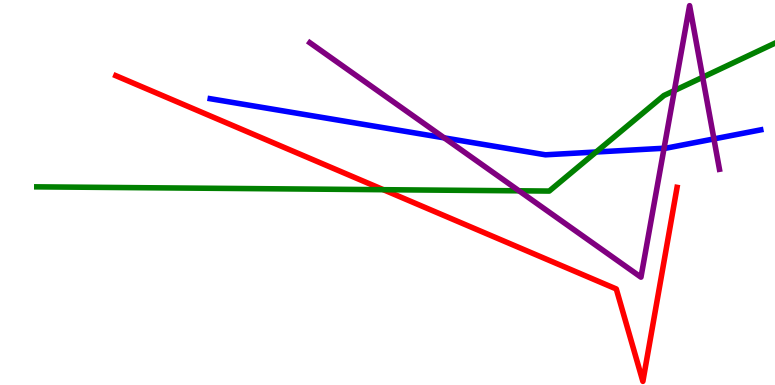[{'lines': ['blue', 'red'], 'intersections': []}, {'lines': ['green', 'red'], 'intersections': [{'x': 4.95, 'y': 5.07}]}, {'lines': ['purple', 'red'], 'intersections': []}, {'lines': ['blue', 'green'], 'intersections': [{'x': 7.69, 'y': 6.05}]}, {'lines': ['blue', 'purple'], 'intersections': [{'x': 5.73, 'y': 6.42}, {'x': 8.57, 'y': 6.15}, {'x': 9.21, 'y': 6.39}]}, {'lines': ['green', 'purple'], 'intersections': [{'x': 6.7, 'y': 5.04}, {'x': 8.7, 'y': 7.65}, {'x': 9.07, 'y': 7.99}]}]